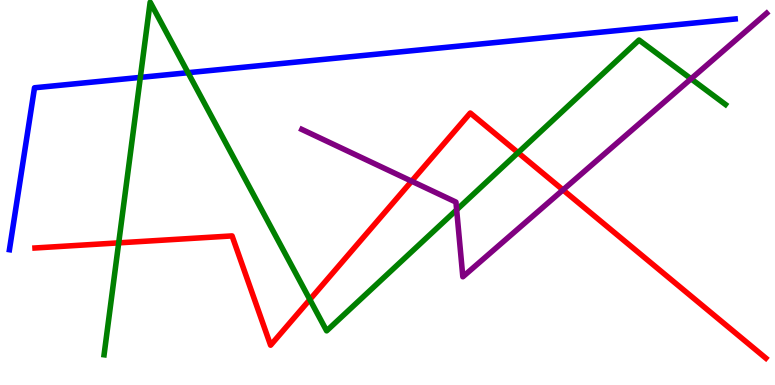[{'lines': ['blue', 'red'], 'intersections': []}, {'lines': ['green', 'red'], 'intersections': [{'x': 1.53, 'y': 3.69}, {'x': 4.0, 'y': 2.22}, {'x': 6.68, 'y': 6.04}]}, {'lines': ['purple', 'red'], 'intersections': [{'x': 5.31, 'y': 5.29}, {'x': 7.26, 'y': 5.07}]}, {'lines': ['blue', 'green'], 'intersections': [{'x': 1.81, 'y': 7.99}, {'x': 2.43, 'y': 8.11}]}, {'lines': ['blue', 'purple'], 'intersections': []}, {'lines': ['green', 'purple'], 'intersections': [{'x': 5.89, 'y': 4.55}, {'x': 8.92, 'y': 7.95}]}]